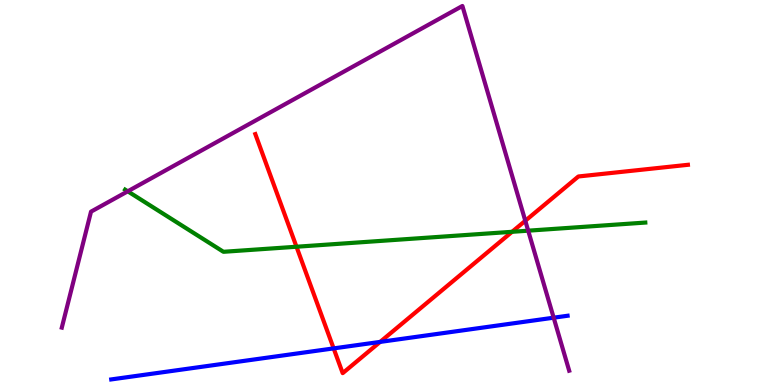[{'lines': ['blue', 'red'], 'intersections': [{'x': 4.31, 'y': 0.951}, {'x': 4.91, 'y': 1.12}]}, {'lines': ['green', 'red'], 'intersections': [{'x': 3.83, 'y': 3.59}, {'x': 6.61, 'y': 3.98}]}, {'lines': ['purple', 'red'], 'intersections': [{'x': 6.78, 'y': 4.27}]}, {'lines': ['blue', 'green'], 'intersections': []}, {'lines': ['blue', 'purple'], 'intersections': [{'x': 7.14, 'y': 1.75}]}, {'lines': ['green', 'purple'], 'intersections': [{'x': 1.65, 'y': 5.03}, {'x': 6.82, 'y': 4.01}]}]